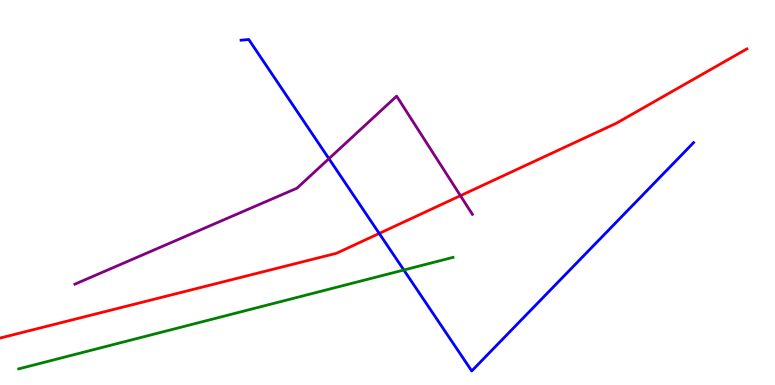[{'lines': ['blue', 'red'], 'intersections': [{'x': 4.89, 'y': 3.94}]}, {'lines': ['green', 'red'], 'intersections': []}, {'lines': ['purple', 'red'], 'intersections': [{'x': 5.94, 'y': 4.92}]}, {'lines': ['blue', 'green'], 'intersections': [{'x': 5.21, 'y': 2.99}]}, {'lines': ['blue', 'purple'], 'intersections': [{'x': 4.24, 'y': 5.88}]}, {'lines': ['green', 'purple'], 'intersections': []}]